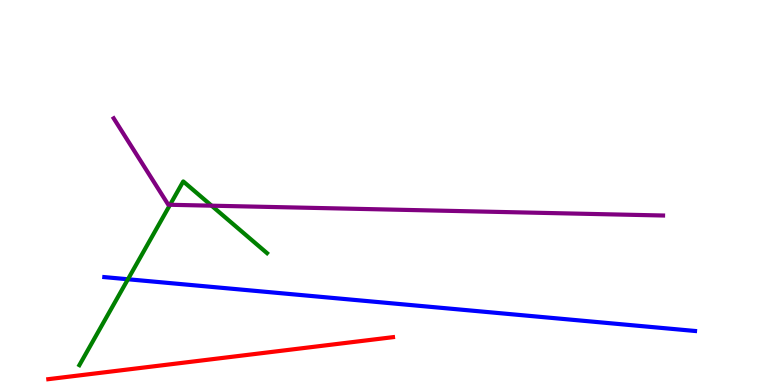[{'lines': ['blue', 'red'], 'intersections': []}, {'lines': ['green', 'red'], 'intersections': []}, {'lines': ['purple', 'red'], 'intersections': []}, {'lines': ['blue', 'green'], 'intersections': [{'x': 1.65, 'y': 2.75}]}, {'lines': ['blue', 'purple'], 'intersections': []}, {'lines': ['green', 'purple'], 'intersections': [{'x': 2.19, 'y': 4.68}, {'x': 2.73, 'y': 4.66}]}]